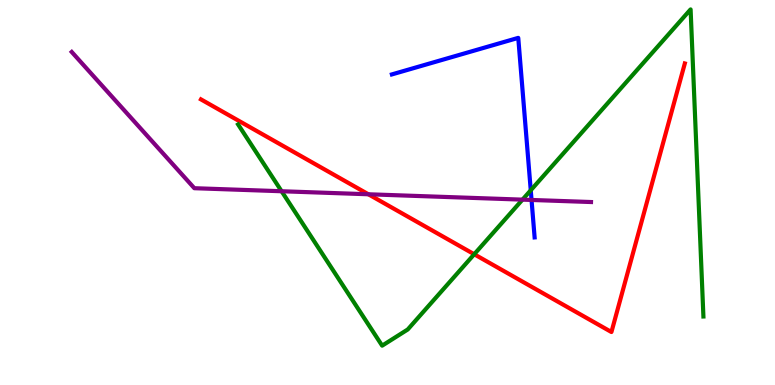[{'lines': ['blue', 'red'], 'intersections': []}, {'lines': ['green', 'red'], 'intersections': [{'x': 6.12, 'y': 3.4}]}, {'lines': ['purple', 'red'], 'intersections': [{'x': 4.75, 'y': 4.95}]}, {'lines': ['blue', 'green'], 'intersections': [{'x': 6.85, 'y': 5.06}]}, {'lines': ['blue', 'purple'], 'intersections': [{'x': 6.86, 'y': 4.81}]}, {'lines': ['green', 'purple'], 'intersections': [{'x': 3.63, 'y': 5.03}, {'x': 6.74, 'y': 4.81}]}]